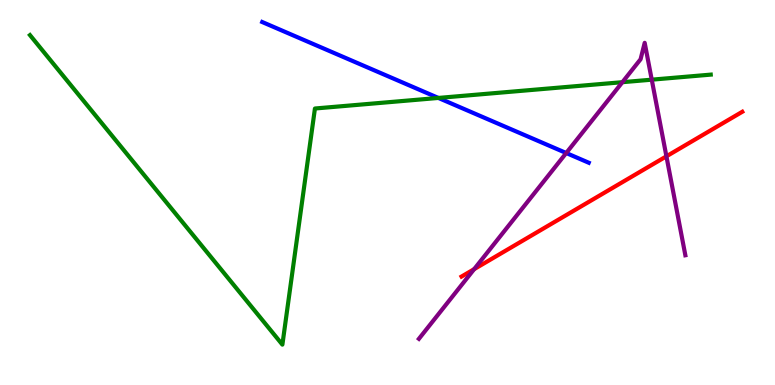[{'lines': ['blue', 'red'], 'intersections': []}, {'lines': ['green', 'red'], 'intersections': []}, {'lines': ['purple', 'red'], 'intersections': [{'x': 6.12, 'y': 3.01}, {'x': 8.6, 'y': 5.94}]}, {'lines': ['blue', 'green'], 'intersections': [{'x': 5.66, 'y': 7.46}]}, {'lines': ['blue', 'purple'], 'intersections': [{'x': 7.31, 'y': 6.03}]}, {'lines': ['green', 'purple'], 'intersections': [{'x': 8.03, 'y': 7.87}, {'x': 8.41, 'y': 7.93}]}]